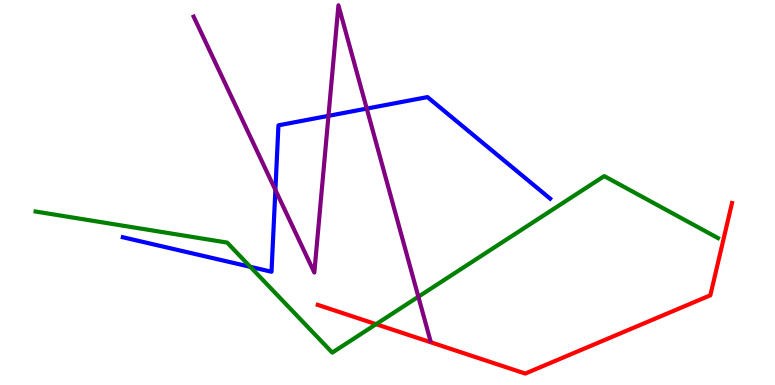[{'lines': ['blue', 'red'], 'intersections': []}, {'lines': ['green', 'red'], 'intersections': [{'x': 4.85, 'y': 1.58}]}, {'lines': ['purple', 'red'], 'intersections': []}, {'lines': ['blue', 'green'], 'intersections': [{'x': 3.23, 'y': 3.07}]}, {'lines': ['blue', 'purple'], 'intersections': [{'x': 3.55, 'y': 5.07}, {'x': 4.24, 'y': 6.99}, {'x': 4.73, 'y': 7.18}]}, {'lines': ['green', 'purple'], 'intersections': [{'x': 5.4, 'y': 2.29}]}]